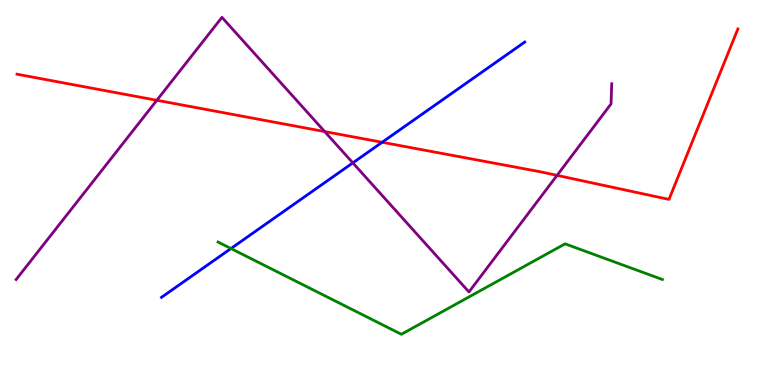[{'lines': ['blue', 'red'], 'intersections': [{'x': 4.93, 'y': 6.3}]}, {'lines': ['green', 'red'], 'intersections': []}, {'lines': ['purple', 'red'], 'intersections': [{'x': 2.02, 'y': 7.4}, {'x': 4.19, 'y': 6.58}, {'x': 7.19, 'y': 5.44}]}, {'lines': ['blue', 'green'], 'intersections': [{'x': 2.98, 'y': 3.54}]}, {'lines': ['blue', 'purple'], 'intersections': [{'x': 4.55, 'y': 5.77}]}, {'lines': ['green', 'purple'], 'intersections': []}]